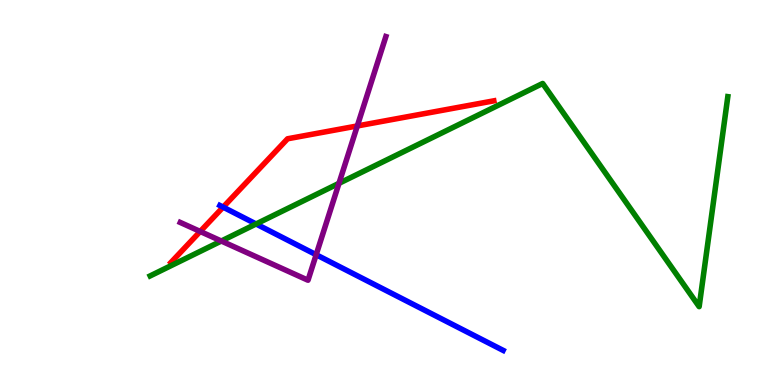[{'lines': ['blue', 'red'], 'intersections': [{'x': 2.88, 'y': 4.62}]}, {'lines': ['green', 'red'], 'intersections': []}, {'lines': ['purple', 'red'], 'intersections': [{'x': 2.58, 'y': 3.99}, {'x': 4.61, 'y': 6.73}]}, {'lines': ['blue', 'green'], 'intersections': [{'x': 3.3, 'y': 4.18}]}, {'lines': ['blue', 'purple'], 'intersections': [{'x': 4.08, 'y': 3.38}]}, {'lines': ['green', 'purple'], 'intersections': [{'x': 2.86, 'y': 3.74}, {'x': 4.37, 'y': 5.24}]}]